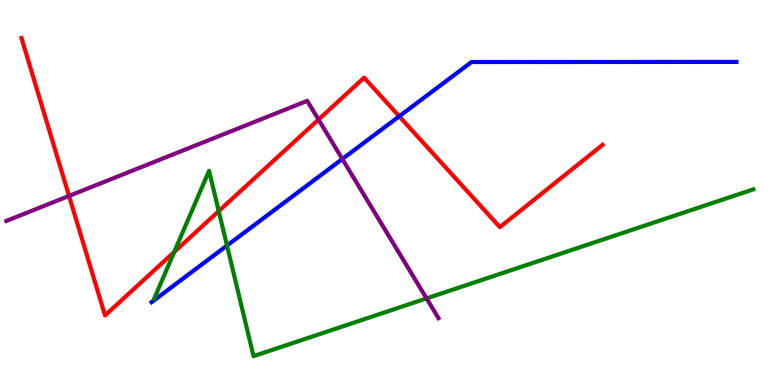[{'lines': ['blue', 'red'], 'intersections': [{'x': 5.15, 'y': 6.98}]}, {'lines': ['green', 'red'], 'intersections': [{'x': 2.25, 'y': 3.46}, {'x': 2.82, 'y': 4.52}]}, {'lines': ['purple', 'red'], 'intersections': [{'x': 0.891, 'y': 4.91}, {'x': 4.11, 'y': 6.89}]}, {'lines': ['blue', 'green'], 'intersections': [{'x': 2.93, 'y': 3.62}]}, {'lines': ['blue', 'purple'], 'intersections': [{'x': 4.42, 'y': 5.87}]}, {'lines': ['green', 'purple'], 'intersections': [{'x': 5.5, 'y': 2.25}]}]